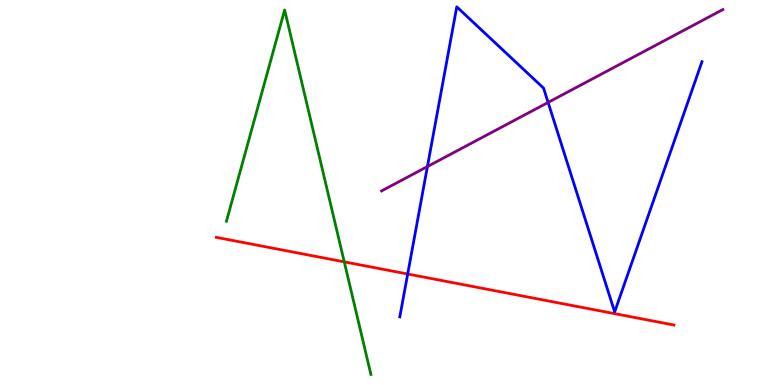[{'lines': ['blue', 'red'], 'intersections': [{'x': 5.26, 'y': 2.88}]}, {'lines': ['green', 'red'], 'intersections': [{'x': 4.44, 'y': 3.2}]}, {'lines': ['purple', 'red'], 'intersections': []}, {'lines': ['blue', 'green'], 'intersections': []}, {'lines': ['blue', 'purple'], 'intersections': [{'x': 5.52, 'y': 5.67}, {'x': 7.07, 'y': 7.34}]}, {'lines': ['green', 'purple'], 'intersections': []}]